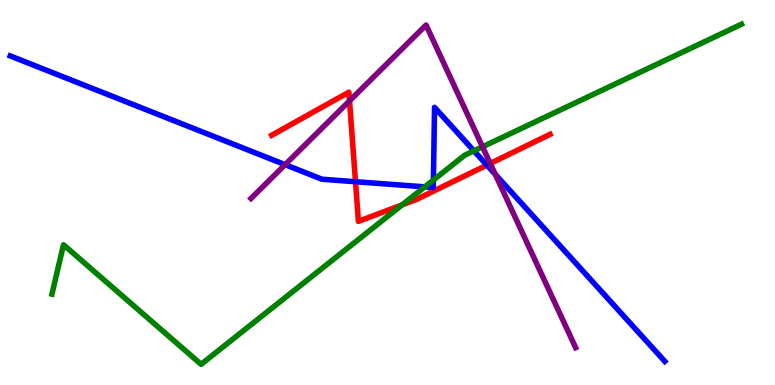[{'lines': ['blue', 'red'], 'intersections': [{'x': 4.59, 'y': 5.28}, {'x': 6.28, 'y': 5.71}]}, {'lines': ['green', 'red'], 'intersections': [{'x': 5.19, 'y': 4.68}]}, {'lines': ['purple', 'red'], 'intersections': [{'x': 4.51, 'y': 7.38}, {'x': 6.33, 'y': 5.75}]}, {'lines': ['blue', 'green'], 'intersections': [{'x': 5.48, 'y': 5.15}, {'x': 5.59, 'y': 5.32}, {'x': 6.12, 'y': 6.08}]}, {'lines': ['blue', 'purple'], 'intersections': [{'x': 3.68, 'y': 5.72}, {'x': 6.39, 'y': 5.47}]}, {'lines': ['green', 'purple'], 'intersections': [{'x': 6.23, 'y': 6.19}]}]